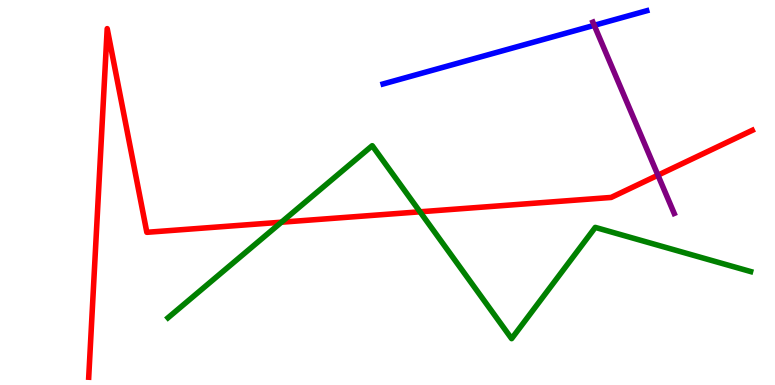[{'lines': ['blue', 'red'], 'intersections': []}, {'lines': ['green', 'red'], 'intersections': [{'x': 3.63, 'y': 4.23}, {'x': 5.42, 'y': 4.5}]}, {'lines': ['purple', 'red'], 'intersections': [{'x': 8.49, 'y': 5.45}]}, {'lines': ['blue', 'green'], 'intersections': []}, {'lines': ['blue', 'purple'], 'intersections': [{'x': 7.67, 'y': 9.34}]}, {'lines': ['green', 'purple'], 'intersections': []}]